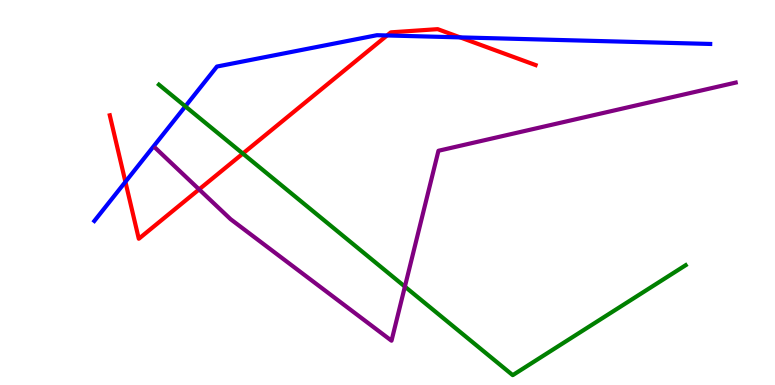[{'lines': ['blue', 'red'], 'intersections': [{'x': 1.62, 'y': 5.28}, {'x': 4.99, 'y': 9.08}, {'x': 5.94, 'y': 9.03}]}, {'lines': ['green', 'red'], 'intersections': [{'x': 3.13, 'y': 6.01}]}, {'lines': ['purple', 'red'], 'intersections': [{'x': 2.57, 'y': 5.08}]}, {'lines': ['blue', 'green'], 'intersections': [{'x': 2.39, 'y': 7.24}]}, {'lines': ['blue', 'purple'], 'intersections': []}, {'lines': ['green', 'purple'], 'intersections': [{'x': 5.22, 'y': 2.56}]}]